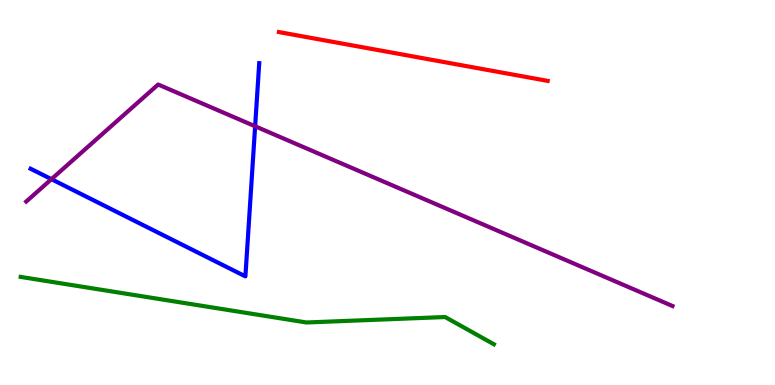[{'lines': ['blue', 'red'], 'intersections': []}, {'lines': ['green', 'red'], 'intersections': []}, {'lines': ['purple', 'red'], 'intersections': []}, {'lines': ['blue', 'green'], 'intersections': []}, {'lines': ['blue', 'purple'], 'intersections': [{'x': 0.664, 'y': 5.35}, {'x': 3.29, 'y': 6.72}]}, {'lines': ['green', 'purple'], 'intersections': []}]